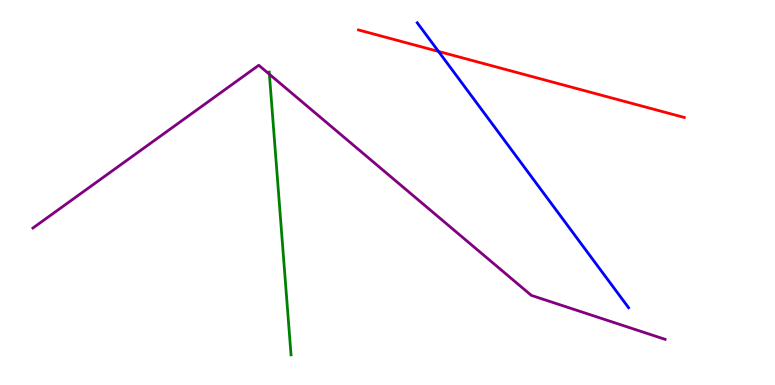[{'lines': ['blue', 'red'], 'intersections': [{'x': 5.66, 'y': 8.66}]}, {'lines': ['green', 'red'], 'intersections': []}, {'lines': ['purple', 'red'], 'intersections': []}, {'lines': ['blue', 'green'], 'intersections': []}, {'lines': ['blue', 'purple'], 'intersections': []}, {'lines': ['green', 'purple'], 'intersections': [{'x': 3.48, 'y': 8.07}]}]